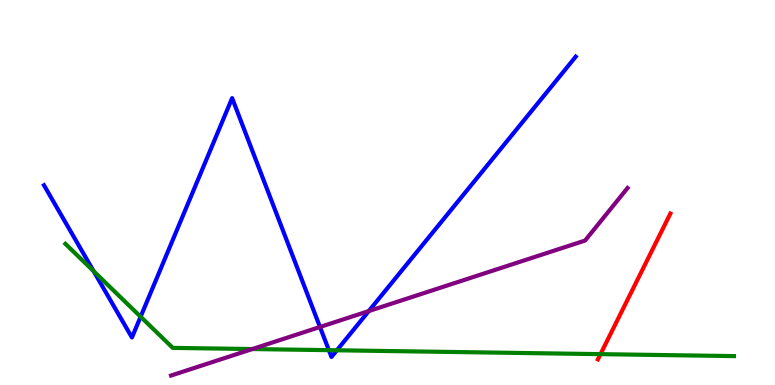[{'lines': ['blue', 'red'], 'intersections': []}, {'lines': ['green', 'red'], 'intersections': [{'x': 7.75, 'y': 0.801}]}, {'lines': ['purple', 'red'], 'intersections': []}, {'lines': ['blue', 'green'], 'intersections': [{'x': 1.21, 'y': 2.96}, {'x': 1.81, 'y': 1.77}, {'x': 4.24, 'y': 0.905}, {'x': 4.35, 'y': 0.902}]}, {'lines': ['blue', 'purple'], 'intersections': [{'x': 4.13, 'y': 1.51}, {'x': 4.76, 'y': 1.92}]}, {'lines': ['green', 'purple'], 'intersections': [{'x': 3.26, 'y': 0.934}]}]